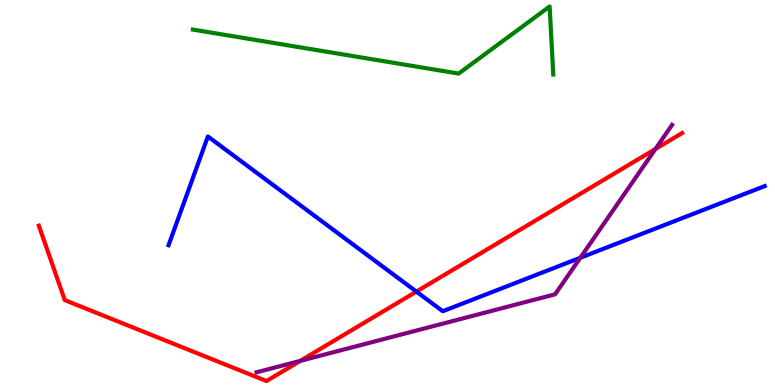[{'lines': ['blue', 'red'], 'intersections': [{'x': 5.37, 'y': 2.43}]}, {'lines': ['green', 'red'], 'intersections': []}, {'lines': ['purple', 'red'], 'intersections': [{'x': 3.87, 'y': 0.626}, {'x': 8.46, 'y': 6.13}]}, {'lines': ['blue', 'green'], 'intersections': []}, {'lines': ['blue', 'purple'], 'intersections': [{'x': 7.49, 'y': 3.3}]}, {'lines': ['green', 'purple'], 'intersections': []}]